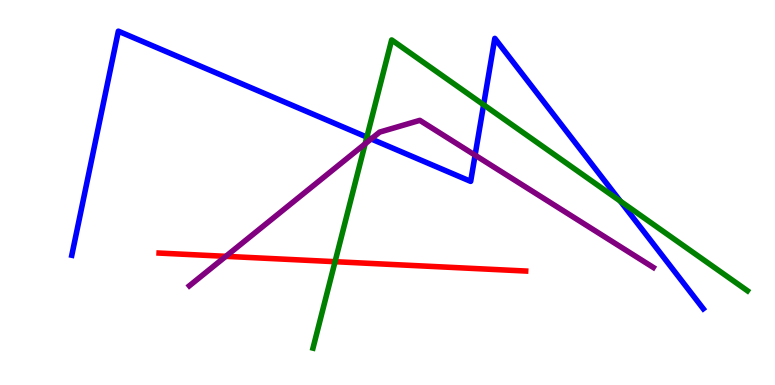[{'lines': ['blue', 'red'], 'intersections': []}, {'lines': ['green', 'red'], 'intersections': [{'x': 4.32, 'y': 3.2}]}, {'lines': ['purple', 'red'], 'intersections': [{'x': 2.91, 'y': 3.34}]}, {'lines': ['blue', 'green'], 'intersections': [{'x': 4.73, 'y': 6.44}, {'x': 6.24, 'y': 7.28}, {'x': 8.0, 'y': 4.78}]}, {'lines': ['blue', 'purple'], 'intersections': [{'x': 4.79, 'y': 6.39}, {'x': 6.13, 'y': 5.97}]}, {'lines': ['green', 'purple'], 'intersections': [{'x': 4.71, 'y': 6.26}]}]